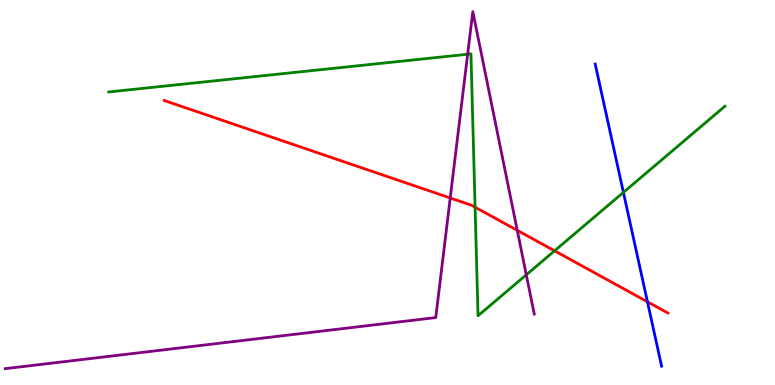[{'lines': ['blue', 'red'], 'intersections': [{'x': 8.35, 'y': 2.16}]}, {'lines': ['green', 'red'], 'intersections': [{'x': 6.13, 'y': 4.62}, {'x': 7.16, 'y': 3.49}]}, {'lines': ['purple', 'red'], 'intersections': [{'x': 5.81, 'y': 4.86}, {'x': 6.67, 'y': 4.02}]}, {'lines': ['blue', 'green'], 'intersections': [{'x': 8.04, 'y': 5.0}]}, {'lines': ['blue', 'purple'], 'intersections': []}, {'lines': ['green', 'purple'], 'intersections': [{'x': 6.03, 'y': 8.59}, {'x': 6.79, 'y': 2.86}]}]